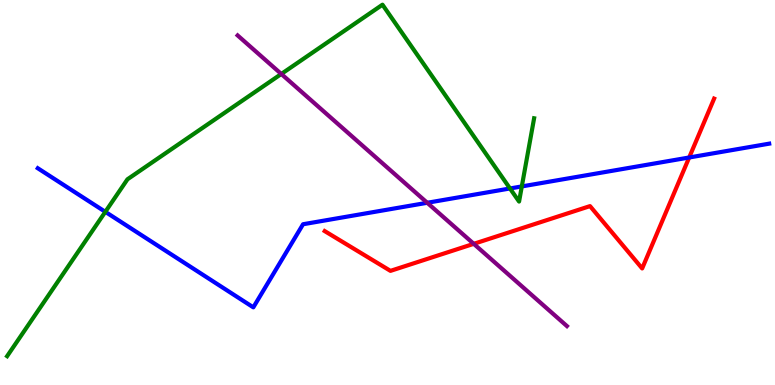[{'lines': ['blue', 'red'], 'intersections': [{'x': 8.89, 'y': 5.91}]}, {'lines': ['green', 'red'], 'intersections': []}, {'lines': ['purple', 'red'], 'intersections': [{'x': 6.11, 'y': 3.67}]}, {'lines': ['blue', 'green'], 'intersections': [{'x': 1.36, 'y': 4.5}, {'x': 6.58, 'y': 5.1}, {'x': 6.73, 'y': 5.16}]}, {'lines': ['blue', 'purple'], 'intersections': [{'x': 5.51, 'y': 4.73}]}, {'lines': ['green', 'purple'], 'intersections': [{'x': 3.63, 'y': 8.08}]}]